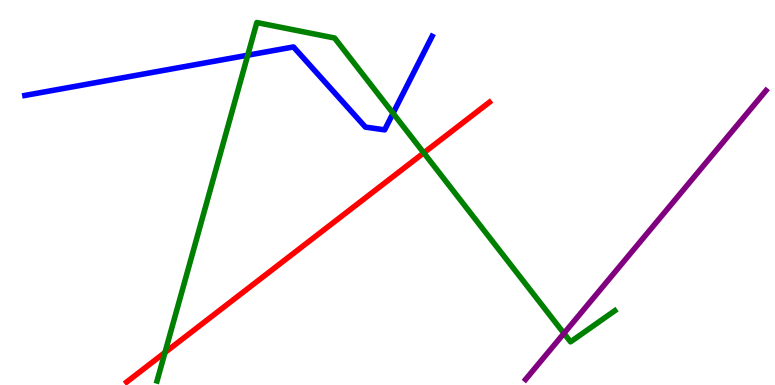[{'lines': ['blue', 'red'], 'intersections': []}, {'lines': ['green', 'red'], 'intersections': [{'x': 2.13, 'y': 0.845}, {'x': 5.47, 'y': 6.03}]}, {'lines': ['purple', 'red'], 'intersections': []}, {'lines': ['blue', 'green'], 'intersections': [{'x': 3.2, 'y': 8.57}, {'x': 5.07, 'y': 7.06}]}, {'lines': ['blue', 'purple'], 'intersections': []}, {'lines': ['green', 'purple'], 'intersections': [{'x': 7.28, 'y': 1.34}]}]